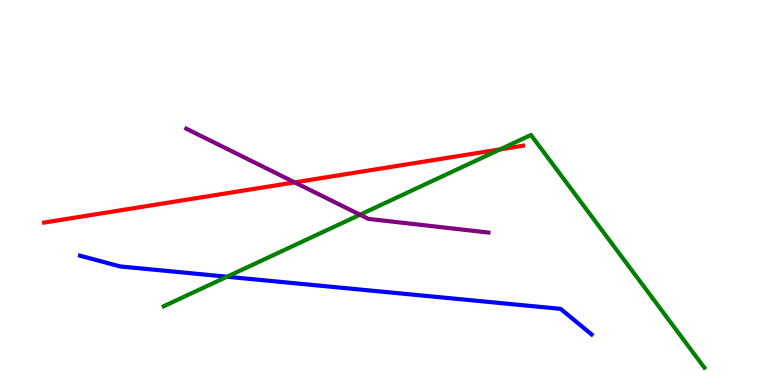[{'lines': ['blue', 'red'], 'intersections': []}, {'lines': ['green', 'red'], 'intersections': [{'x': 6.45, 'y': 6.12}]}, {'lines': ['purple', 'red'], 'intersections': [{'x': 3.8, 'y': 5.26}]}, {'lines': ['blue', 'green'], 'intersections': [{'x': 2.93, 'y': 2.81}]}, {'lines': ['blue', 'purple'], 'intersections': []}, {'lines': ['green', 'purple'], 'intersections': [{'x': 4.65, 'y': 4.42}]}]